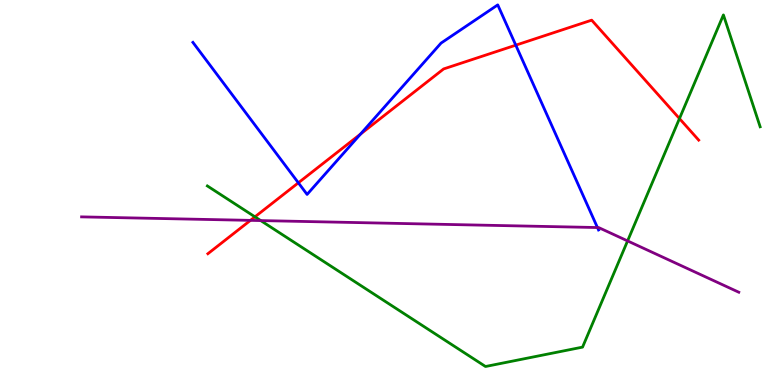[{'lines': ['blue', 'red'], 'intersections': [{'x': 3.85, 'y': 5.25}, {'x': 4.65, 'y': 6.52}, {'x': 6.66, 'y': 8.83}]}, {'lines': ['green', 'red'], 'intersections': [{'x': 3.29, 'y': 4.37}, {'x': 8.77, 'y': 6.92}]}, {'lines': ['purple', 'red'], 'intersections': [{'x': 3.23, 'y': 4.28}]}, {'lines': ['blue', 'green'], 'intersections': []}, {'lines': ['blue', 'purple'], 'intersections': [{'x': 7.71, 'y': 4.09}]}, {'lines': ['green', 'purple'], 'intersections': [{'x': 3.36, 'y': 4.27}, {'x': 8.1, 'y': 3.74}]}]